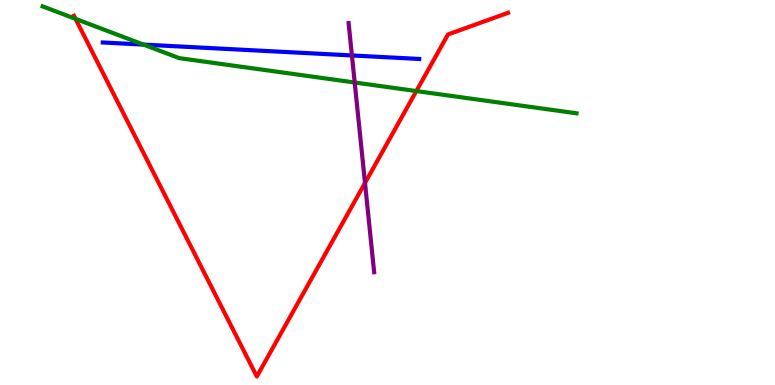[{'lines': ['blue', 'red'], 'intersections': []}, {'lines': ['green', 'red'], 'intersections': [{'x': 0.974, 'y': 9.51}, {'x': 5.37, 'y': 7.63}]}, {'lines': ['purple', 'red'], 'intersections': [{'x': 4.71, 'y': 5.25}]}, {'lines': ['blue', 'green'], 'intersections': [{'x': 1.85, 'y': 8.84}]}, {'lines': ['blue', 'purple'], 'intersections': [{'x': 4.54, 'y': 8.56}]}, {'lines': ['green', 'purple'], 'intersections': [{'x': 4.58, 'y': 7.86}]}]